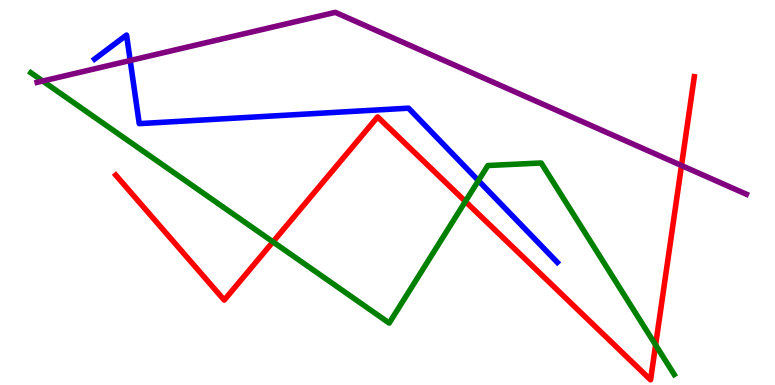[{'lines': ['blue', 'red'], 'intersections': []}, {'lines': ['green', 'red'], 'intersections': [{'x': 3.52, 'y': 3.72}, {'x': 6.0, 'y': 4.77}, {'x': 8.46, 'y': 1.04}]}, {'lines': ['purple', 'red'], 'intersections': [{'x': 8.79, 'y': 5.7}]}, {'lines': ['blue', 'green'], 'intersections': [{'x': 6.17, 'y': 5.31}]}, {'lines': ['blue', 'purple'], 'intersections': [{'x': 1.68, 'y': 8.43}]}, {'lines': ['green', 'purple'], 'intersections': [{'x': 0.551, 'y': 7.9}]}]